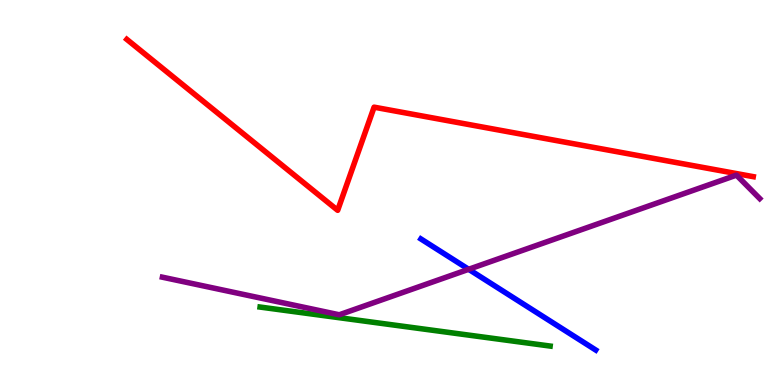[{'lines': ['blue', 'red'], 'intersections': []}, {'lines': ['green', 'red'], 'intersections': []}, {'lines': ['purple', 'red'], 'intersections': []}, {'lines': ['blue', 'green'], 'intersections': []}, {'lines': ['blue', 'purple'], 'intersections': [{'x': 6.05, 'y': 3.01}]}, {'lines': ['green', 'purple'], 'intersections': []}]